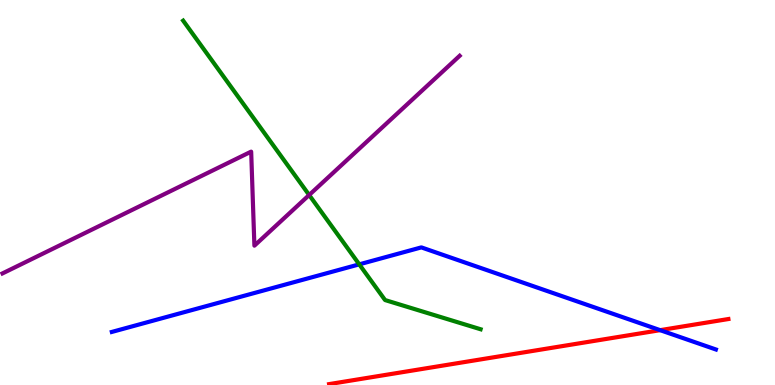[{'lines': ['blue', 'red'], 'intersections': [{'x': 8.52, 'y': 1.42}]}, {'lines': ['green', 'red'], 'intersections': []}, {'lines': ['purple', 'red'], 'intersections': []}, {'lines': ['blue', 'green'], 'intersections': [{'x': 4.64, 'y': 3.13}]}, {'lines': ['blue', 'purple'], 'intersections': []}, {'lines': ['green', 'purple'], 'intersections': [{'x': 3.99, 'y': 4.93}]}]